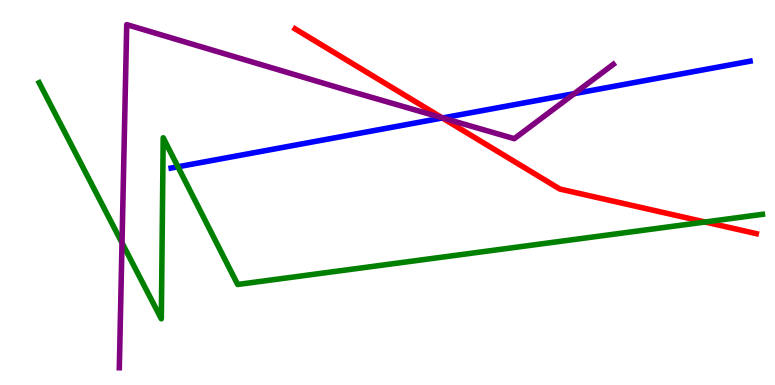[{'lines': ['blue', 'red'], 'intersections': [{'x': 5.71, 'y': 6.94}]}, {'lines': ['green', 'red'], 'intersections': [{'x': 9.1, 'y': 4.23}]}, {'lines': ['purple', 'red'], 'intersections': [{'x': 5.7, 'y': 6.94}]}, {'lines': ['blue', 'green'], 'intersections': [{'x': 2.3, 'y': 5.67}]}, {'lines': ['blue', 'purple'], 'intersections': [{'x': 5.71, 'y': 6.94}, {'x': 7.41, 'y': 7.57}]}, {'lines': ['green', 'purple'], 'intersections': [{'x': 1.57, 'y': 3.69}]}]